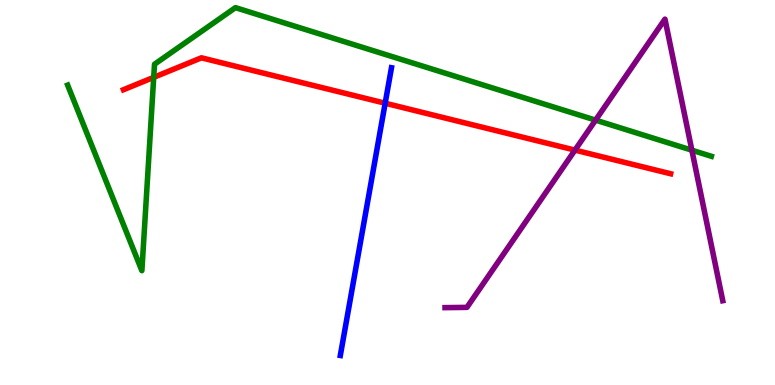[{'lines': ['blue', 'red'], 'intersections': [{'x': 4.97, 'y': 7.32}]}, {'lines': ['green', 'red'], 'intersections': [{'x': 1.98, 'y': 7.99}]}, {'lines': ['purple', 'red'], 'intersections': [{'x': 7.42, 'y': 6.1}]}, {'lines': ['blue', 'green'], 'intersections': []}, {'lines': ['blue', 'purple'], 'intersections': []}, {'lines': ['green', 'purple'], 'intersections': [{'x': 7.68, 'y': 6.88}, {'x': 8.93, 'y': 6.1}]}]